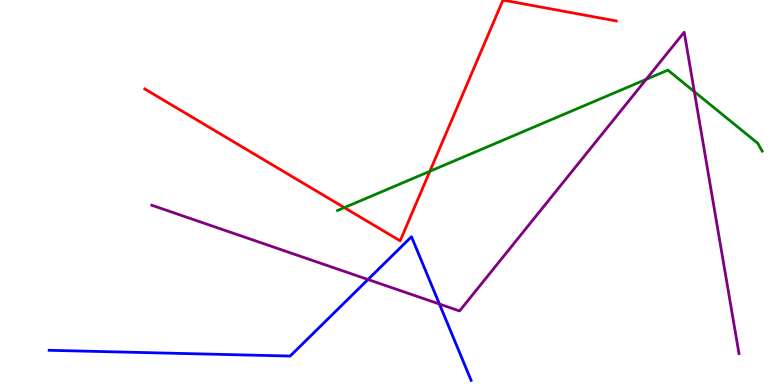[{'lines': ['blue', 'red'], 'intersections': []}, {'lines': ['green', 'red'], 'intersections': [{'x': 4.44, 'y': 4.61}, {'x': 5.55, 'y': 5.55}]}, {'lines': ['purple', 'red'], 'intersections': []}, {'lines': ['blue', 'green'], 'intersections': []}, {'lines': ['blue', 'purple'], 'intersections': [{'x': 4.75, 'y': 2.74}, {'x': 5.67, 'y': 2.1}]}, {'lines': ['green', 'purple'], 'intersections': [{'x': 8.34, 'y': 7.94}, {'x': 8.96, 'y': 7.62}]}]